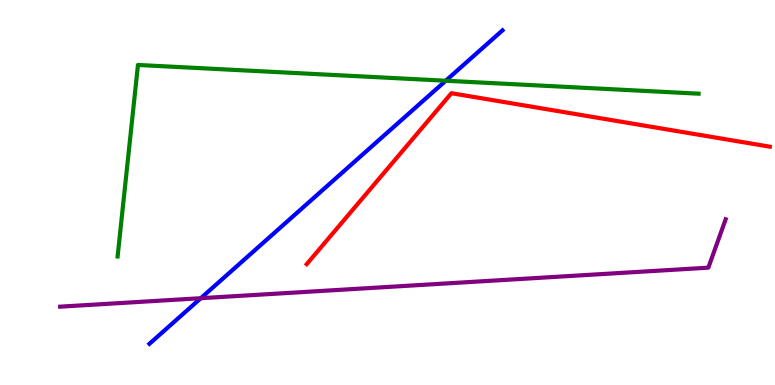[{'lines': ['blue', 'red'], 'intersections': []}, {'lines': ['green', 'red'], 'intersections': []}, {'lines': ['purple', 'red'], 'intersections': []}, {'lines': ['blue', 'green'], 'intersections': [{'x': 5.75, 'y': 7.9}]}, {'lines': ['blue', 'purple'], 'intersections': [{'x': 2.59, 'y': 2.25}]}, {'lines': ['green', 'purple'], 'intersections': []}]